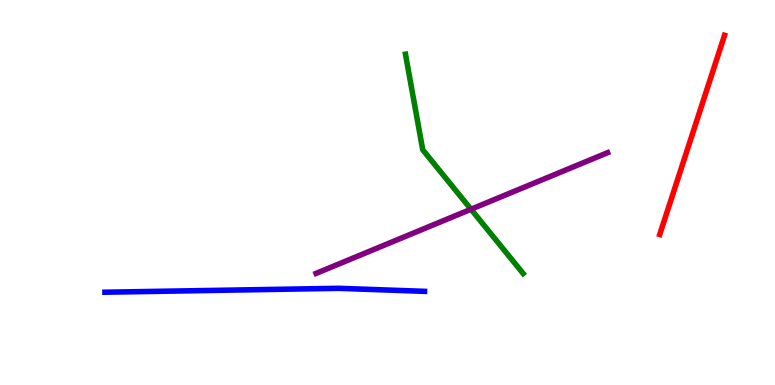[{'lines': ['blue', 'red'], 'intersections': []}, {'lines': ['green', 'red'], 'intersections': []}, {'lines': ['purple', 'red'], 'intersections': []}, {'lines': ['blue', 'green'], 'intersections': []}, {'lines': ['blue', 'purple'], 'intersections': []}, {'lines': ['green', 'purple'], 'intersections': [{'x': 6.08, 'y': 4.56}]}]